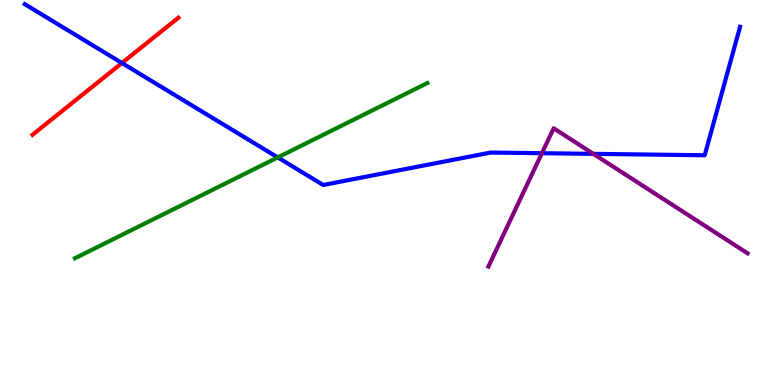[{'lines': ['blue', 'red'], 'intersections': [{'x': 1.57, 'y': 8.36}]}, {'lines': ['green', 'red'], 'intersections': []}, {'lines': ['purple', 'red'], 'intersections': []}, {'lines': ['blue', 'green'], 'intersections': [{'x': 3.58, 'y': 5.91}]}, {'lines': ['blue', 'purple'], 'intersections': [{'x': 6.99, 'y': 6.02}, {'x': 7.66, 'y': 6.0}]}, {'lines': ['green', 'purple'], 'intersections': []}]